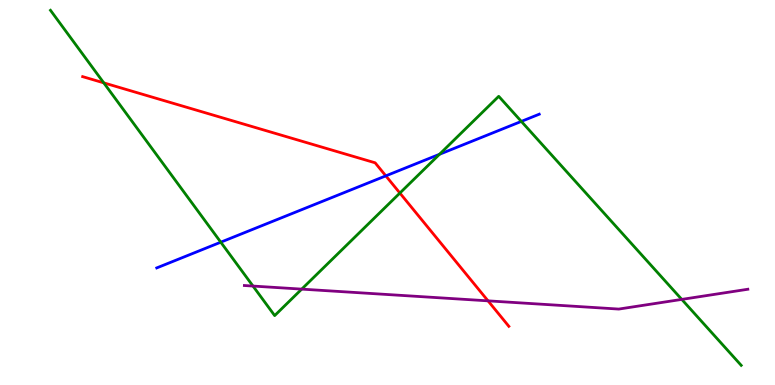[{'lines': ['blue', 'red'], 'intersections': [{'x': 4.98, 'y': 5.43}]}, {'lines': ['green', 'red'], 'intersections': [{'x': 1.34, 'y': 7.85}, {'x': 5.16, 'y': 4.99}]}, {'lines': ['purple', 'red'], 'intersections': [{'x': 6.3, 'y': 2.19}]}, {'lines': ['blue', 'green'], 'intersections': [{'x': 2.85, 'y': 3.71}, {'x': 5.67, 'y': 5.99}, {'x': 6.73, 'y': 6.85}]}, {'lines': ['blue', 'purple'], 'intersections': []}, {'lines': ['green', 'purple'], 'intersections': [{'x': 3.26, 'y': 2.57}, {'x': 3.89, 'y': 2.49}, {'x': 8.8, 'y': 2.22}]}]